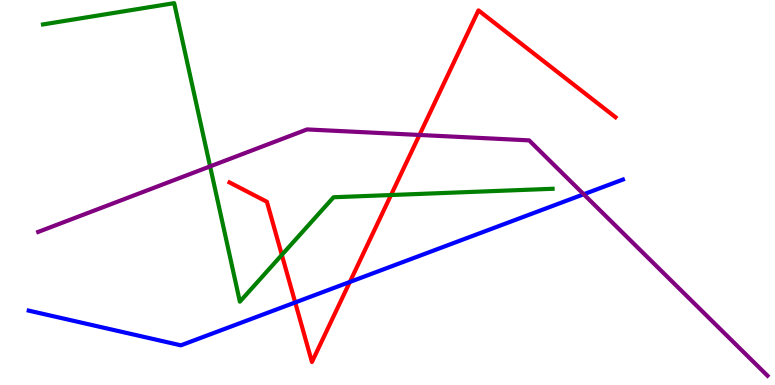[{'lines': ['blue', 'red'], 'intersections': [{'x': 3.81, 'y': 2.14}, {'x': 4.51, 'y': 2.68}]}, {'lines': ['green', 'red'], 'intersections': [{'x': 3.64, 'y': 3.38}, {'x': 5.05, 'y': 4.93}]}, {'lines': ['purple', 'red'], 'intersections': [{'x': 5.41, 'y': 6.49}]}, {'lines': ['blue', 'green'], 'intersections': []}, {'lines': ['blue', 'purple'], 'intersections': [{'x': 7.53, 'y': 4.95}]}, {'lines': ['green', 'purple'], 'intersections': [{'x': 2.71, 'y': 5.68}]}]